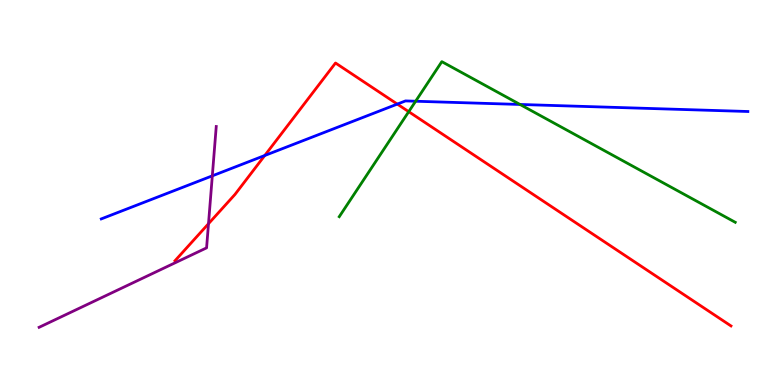[{'lines': ['blue', 'red'], 'intersections': [{'x': 3.42, 'y': 5.96}, {'x': 5.13, 'y': 7.3}]}, {'lines': ['green', 'red'], 'intersections': [{'x': 5.27, 'y': 7.1}]}, {'lines': ['purple', 'red'], 'intersections': [{'x': 2.69, 'y': 4.19}]}, {'lines': ['blue', 'green'], 'intersections': [{'x': 5.36, 'y': 7.37}, {'x': 6.71, 'y': 7.29}]}, {'lines': ['blue', 'purple'], 'intersections': [{'x': 2.74, 'y': 5.43}]}, {'lines': ['green', 'purple'], 'intersections': []}]